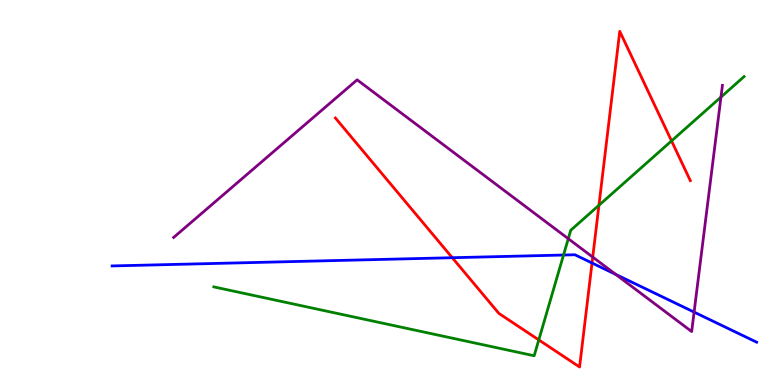[{'lines': ['blue', 'red'], 'intersections': [{'x': 5.84, 'y': 3.31}, {'x': 7.64, 'y': 3.17}]}, {'lines': ['green', 'red'], 'intersections': [{'x': 6.95, 'y': 1.17}, {'x': 7.73, 'y': 4.67}, {'x': 8.67, 'y': 6.34}]}, {'lines': ['purple', 'red'], 'intersections': [{'x': 7.65, 'y': 3.32}]}, {'lines': ['blue', 'green'], 'intersections': [{'x': 7.27, 'y': 3.38}]}, {'lines': ['blue', 'purple'], 'intersections': [{'x': 7.94, 'y': 2.87}, {'x': 8.96, 'y': 1.89}]}, {'lines': ['green', 'purple'], 'intersections': [{'x': 7.33, 'y': 3.8}, {'x': 9.3, 'y': 7.48}]}]